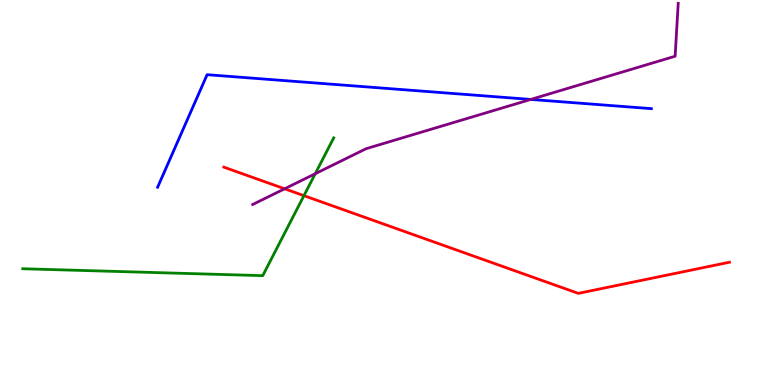[{'lines': ['blue', 'red'], 'intersections': []}, {'lines': ['green', 'red'], 'intersections': [{'x': 3.92, 'y': 4.92}]}, {'lines': ['purple', 'red'], 'intersections': [{'x': 3.67, 'y': 5.1}]}, {'lines': ['blue', 'green'], 'intersections': []}, {'lines': ['blue', 'purple'], 'intersections': [{'x': 6.85, 'y': 7.42}]}, {'lines': ['green', 'purple'], 'intersections': [{'x': 4.07, 'y': 5.49}]}]